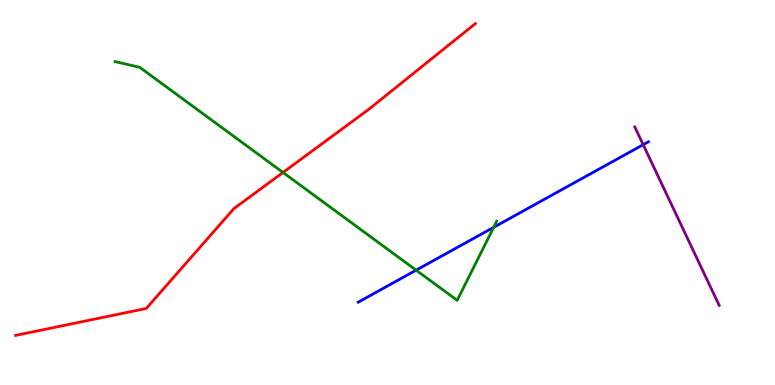[{'lines': ['blue', 'red'], 'intersections': []}, {'lines': ['green', 'red'], 'intersections': [{'x': 3.65, 'y': 5.52}]}, {'lines': ['purple', 'red'], 'intersections': []}, {'lines': ['blue', 'green'], 'intersections': [{'x': 5.37, 'y': 2.98}, {'x': 6.37, 'y': 4.1}]}, {'lines': ['blue', 'purple'], 'intersections': [{'x': 8.3, 'y': 6.24}]}, {'lines': ['green', 'purple'], 'intersections': []}]